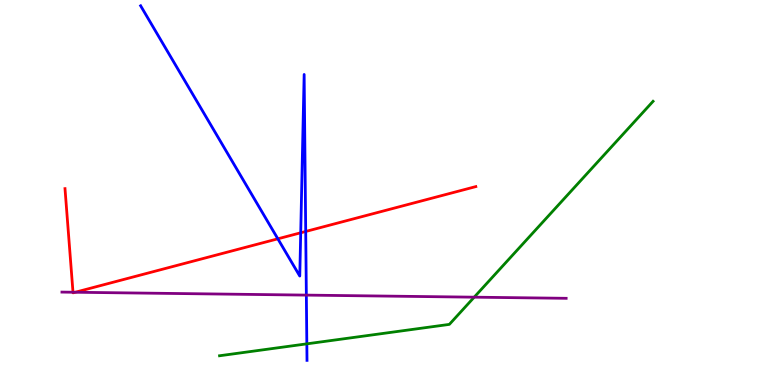[{'lines': ['blue', 'red'], 'intersections': [{'x': 3.59, 'y': 3.8}, {'x': 3.88, 'y': 3.95}, {'x': 3.94, 'y': 3.99}]}, {'lines': ['green', 'red'], 'intersections': []}, {'lines': ['purple', 'red'], 'intersections': [{'x': 0.942, 'y': 2.41}, {'x': 0.971, 'y': 2.41}]}, {'lines': ['blue', 'green'], 'intersections': [{'x': 3.96, 'y': 1.07}]}, {'lines': ['blue', 'purple'], 'intersections': [{'x': 3.95, 'y': 2.33}]}, {'lines': ['green', 'purple'], 'intersections': [{'x': 6.12, 'y': 2.28}]}]